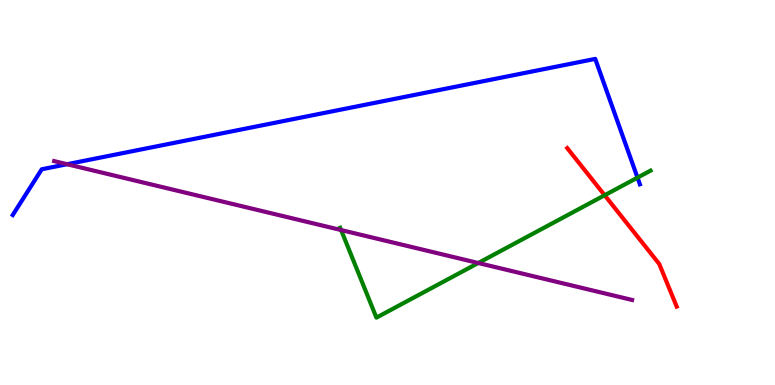[{'lines': ['blue', 'red'], 'intersections': []}, {'lines': ['green', 'red'], 'intersections': [{'x': 7.8, 'y': 4.93}]}, {'lines': ['purple', 'red'], 'intersections': []}, {'lines': ['blue', 'green'], 'intersections': [{'x': 8.23, 'y': 5.39}]}, {'lines': ['blue', 'purple'], 'intersections': [{'x': 0.865, 'y': 5.73}]}, {'lines': ['green', 'purple'], 'intersections': [{'x': 4.4, 'y': 4.02}, {'x': 6.17, 'y': 3.17}]}]